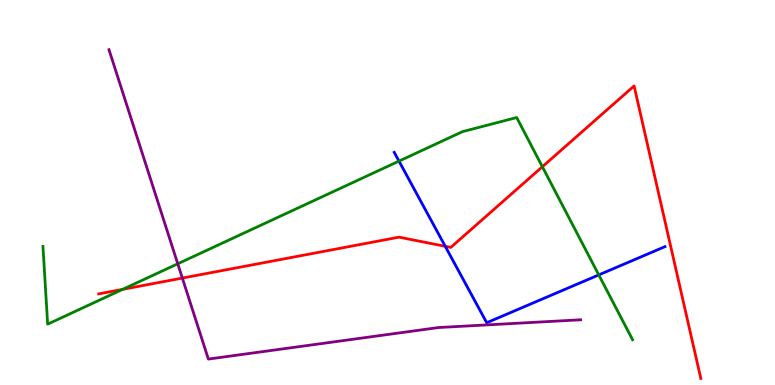[{'lines': ['blue', 'red'], 'intersections': [{'x': 5.75, 'y': 3.6}]}, {'lines': ['green', 'red'], 'intersections': [{'x': 1.58, 'y': 2.48}, {'x': 7.0, 'y': 5.67}]}, {'lines': ['purple', 'red'], 'intersections': [{'x': 2.35, 'y': 2.78}]}, {'lines': ['blue', 'green'], 'intersections': [{'x': 5.15, 'y': 5.82}, {'x': 7.73, 'y': 2.86}]}, {'lines': ['blue', 'purple'], 'intersections': []}, {'lines': ['green', 'purple'], 'intersections': [{'x': 2.29, 'y': 3.15}]}]